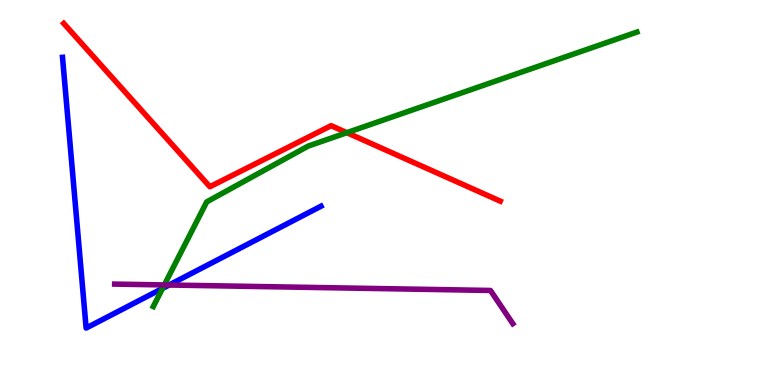[{'lines': ['blue', 'red'], 'intersections': []}, {'lines': ['green', 'red'], 'intersections': [{'x': 4.48, 'y': 6.55}]}, {'lines': ['purple', 'red'], 'intersections': []}, {'lines': ['blue', 'green'], 'intersections': [{'x': 2.1, 'y': 2.51}]}, {'lines': ['blue', 'purple'], 'intersections': [{'x': 2.18, 'y': 2.6}]}, {'lines': ['green', 'purple'], 'intersections': [{'x': 2.12, 'y': 2.6}]}]